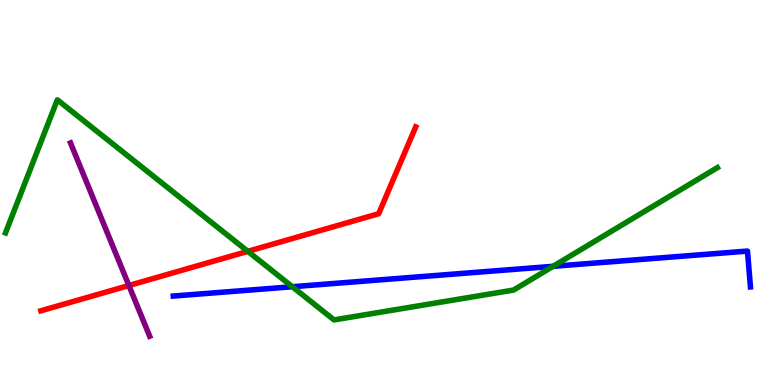[{'lines': ['blue', 'red'], 'intersections': []}, {'lines': ['green', 'red'], 'intersections': [{'x': 3.2, 'y': 3.47}]}, {'lines': ['purple', 'red'], 'intersections': [{'x': 1.66, 'y': 2.58}]}, {'lines': ['blue', 'green'], 'intersections': [{'x': 3.77, 'y': 2.55}, {'x': 7.14, 'y': 3.08}]}, {'lines': ['blue', 'purple'], 'intersections': []}, {'lines': ['green', 'purple'], 'intersections': []}]